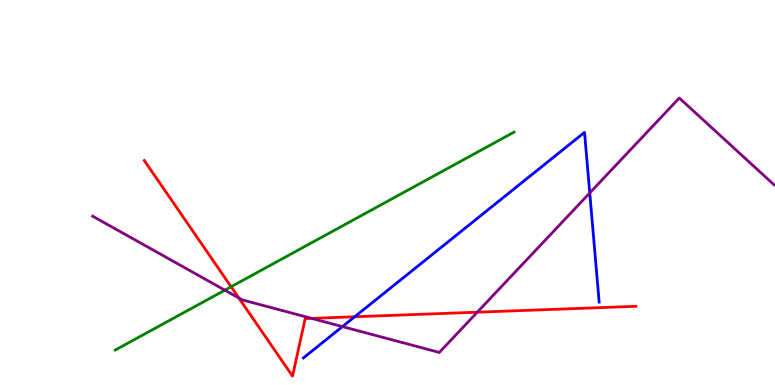[{'lines': ['blue', 'red'], 'intersections': [{'x': 4.58, 'y': 1.77}]}, {'lines': ['green', 'red'], 'intersections': [{'x': 2.98, 'y': 2.55}]}, {'lines': ['purple', 'red'], 'intersections': [{'x': 3.08, 'y': 2.26}, {'x': 4.02, 'y': 1.73}, {'x': 6.16, 'y': 1.89}]}, {'lines': ['blue', 'green'], 'intersections': []}, {'lines': ['blue', 'purple'], 'intersections': [{'x': 4.42, 'y': 1.52}, {'x': 7.61, 'y': 4.99}]}, {'lines': ['green', 'purple'], 'intersections': [{'x': 2.9, 'y': 2.46}]}]